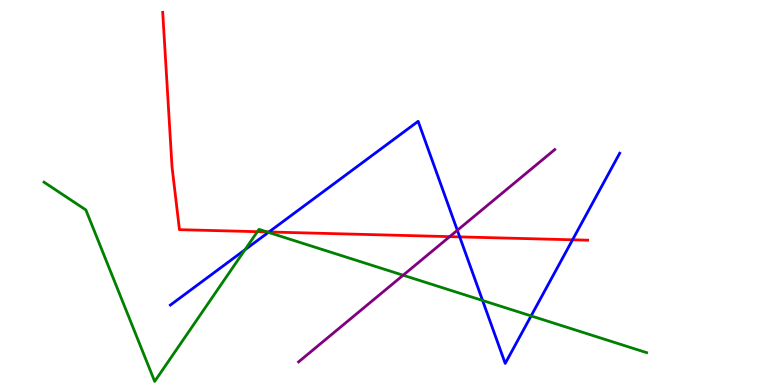[{'lines': ['blue', 'red'], 'intersections': [{'x': 3.47, 'y': 3.97}, {'x': 5.93, 'y': 3.85}, {'x': 7.39, 'y': 3.77}]}, {'lines': ['green', 'red'], 'intersections': [{'x': 3.32, 'y': 3.98}, {'x': 3.44, 'y': 3.98}]}, {'lines': ['purple', 'red'], 'intersections': [{'x': 5.8, 'y': 3.85}]}, {'lines': ['blue', 'green'], 'intersections': [{'x': 3.16, 'y': 3.51}, {'x': 3.46, 'y': 3.96}, {'x': 6.23, 'y': 2.2}, {'x': 6.85, 'y': 1.79}]}, {'lines': ['blue', 'purple'], 'intersections': [{'x': 5.9, 'y': 4.02}]}, {'lines': ['green', 'purple'], 'intersections': [{'x': 5.2, 'y': 2.85}]}]